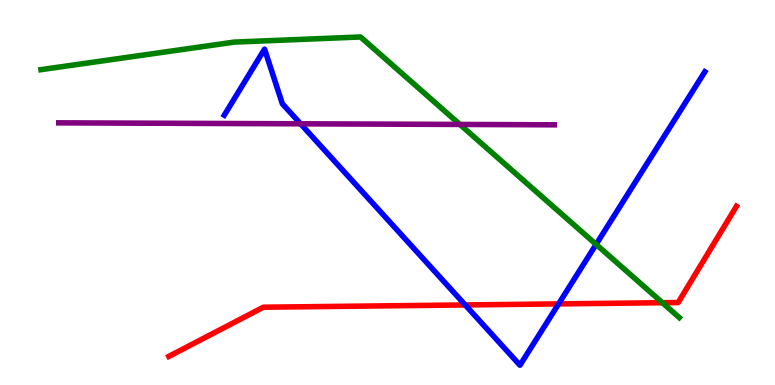[{'lines': ['blue', 'red'], 'intersections': [{'x': 6.0, 'y': 2.08}, {'x': 7.21, 'y': 2.11}]}, {'lines': ['green', 'red'], 'intersections': [{'x': 8.55, 'y': 2.14}]}, {'lines': ['purple', 'red'], 'intersections': []}, {'lines': ['blue', 'green'], 'intersections': [{'x': 7.69, 'y': 3.65}]}, {'lines': ['blue', 'purple'], 'intersections': [{'x': 3.88, 'y': 6.78}]}, {'lines': ['green', 'purple'], 'intersections': [{'x': 5.93, 'y': 6.77}]}]